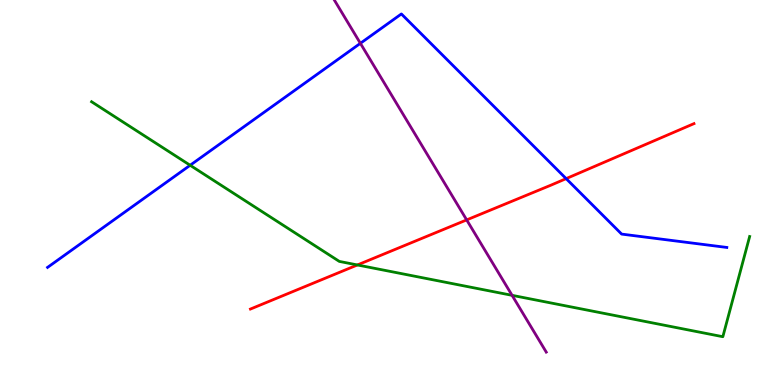[{'lines': ['blue', 'red'], 'intersections': [{'x': 7.31, 'y': 5.36}]}, {'lines': ['green', 'red'], 'intersections': [{'x': 4.61, 'y': 3.12}]}, {'lines': ['purple', 'red'], 'intersections': [{'x': 6.02, 'y': 4.29}]}, {'lines': ['blue', 'green'], 'intersections': [{'x': 2.45, 'y': 5.71}]}, {'lines': ['blue', 'purple'], 'intersections': [{'x': 4.65, 'y': 8.87}]}, {'lines': ['green', 'purple'], 'intersections': [{'x': 6.61, 'y': 2.33}]}]